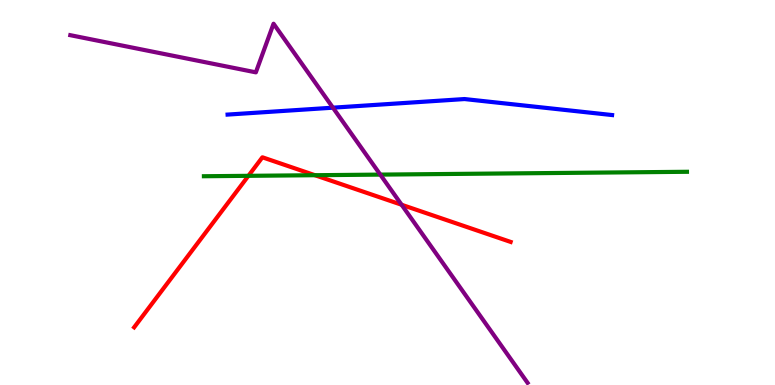[{'lines': ['blue', 'red'], 'intersections': []}, {'lines': ['green', 'red'], 'intersections': [{'x': 3.21, 'y': 5.43}, {'x': 4.06, 'y': 5.45}]}, {'lines': ['purple', 'red'], 'intersections': [{'x': 5.18, 'y': 4.68}]}, {'lines': ['blue', 'green'], 'intersections': []}, {'lines': ['blue', 'purple'], 'intersections': [{'x': 4.3, 'y': 7.2}]}, {'lines': ['green', 'purple'], 'intersections': [{'x': 4.91, 'y': 5.46}]}]